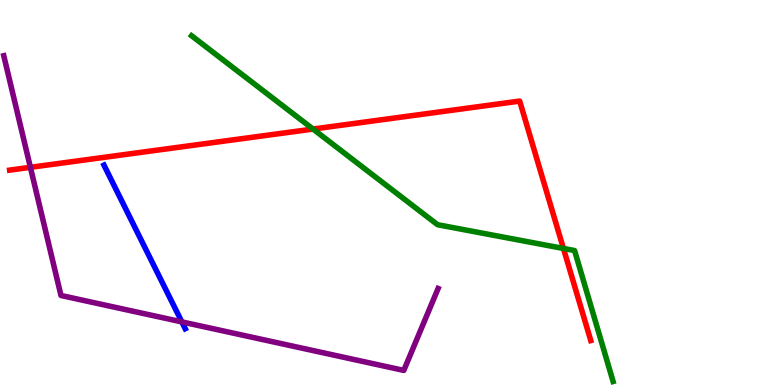[{'lines': ['blue', 'red'], 'intersections': []}, {'lines': ['green', 'red'], 'intersections': [{'x': 4.04, 'y': 6.65}, {'x': 7.27, 'y': 3.55}]}, {'lines': ['purple', 'red'], 'intersections': [{'x': 0.392, 'y': 5.65}]}, {'lines': ['blue', 'green'], 'intersections': []}, {'lines': ['blue', 'purple'], 'intersections': [{'x': 2.35, 'y': 1.64}]}, {'lines': ['green', 'purple'], 'intersections': []}]